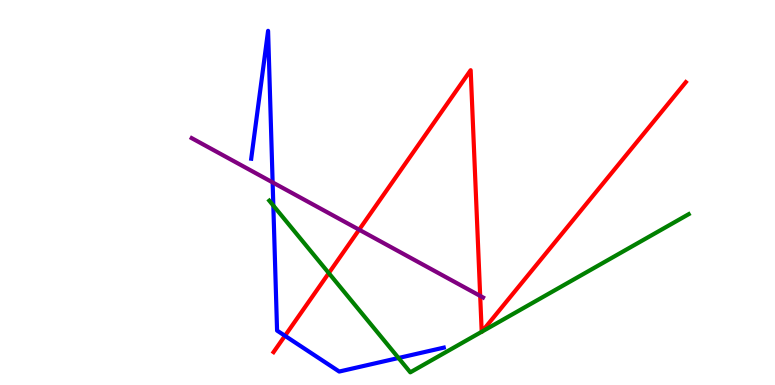[{'lines': ['blue', 'red'], 'intersections': [{'x': 3.68, 'y': 1.28}]}, {'lines': ['green', 'red'], 'intersections': [{'x': 4.24, 'y': 2.91}, {'x': 6.22, 'y': 1.38}, {'x': 6.22, 'y': 1.39}]}, {'lines': ['purple', 'red'], 'intersections': [{'x': 4.63, 'y': 4.03}, {'x': 6.2, 'y': 2.31}]}, {'lines': ['blue', 'green'], 'intersections': [{'x': 3.53, 'y': 4.66}, {'x': 5.14, 'y': 0.702}]}, {'lines': ['blue', 'purple'], 'intersections': [{'x': 3.52, 'y': 5.26}]}, {'lines': ['green', 'purple'], 'intersections': []}]